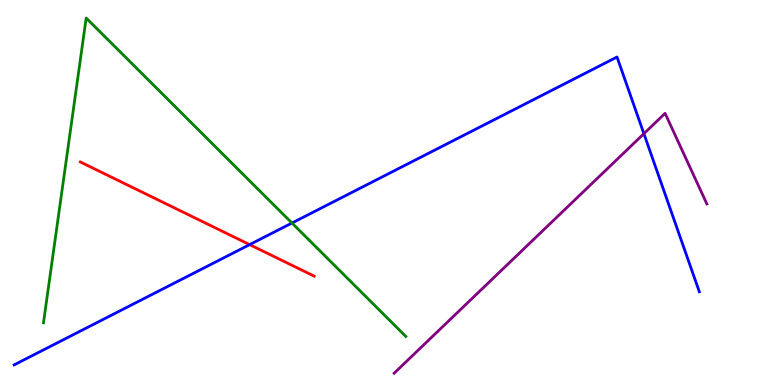[{'lines': ['blue', 'red'], 'intersections': [{'x': 3.22, 'y': 3.65}]}, {'lines': ['green', 'red'], 'intersections': []}, {'lines': ['purple', 'red'], 'intersections': []}, {'lines': ['blue', 'green'], 'intersections': [{'x': 3.77, 'y': 4.21}]}, {'lines': ['blue', 'purple'], 'intersections': [{'x': 8.31, 'y': 6.53}]}, {'lines': ['green', 'purple'], 'intersections': []}]